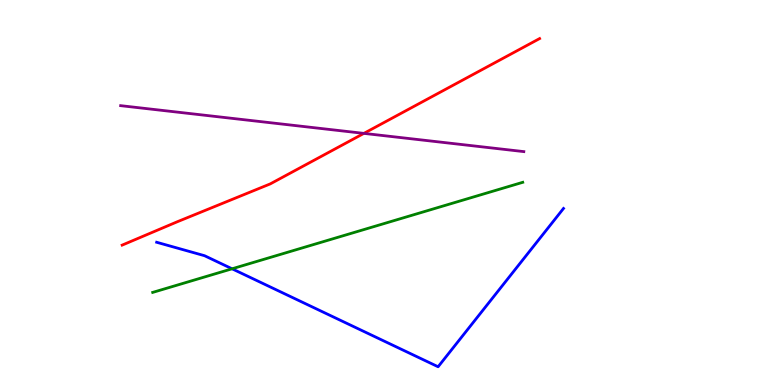[{'lines': ['blue', 'red'], 'intersections': []}, {'lines': ['green', 'red'], 'intersections': []}, {'lines': ['purple', 'red'], 'intersections': [{'x': 4.7, 'y': 6.54}]}, {'lines': ['blue', 'green'], 'intersections': [{'x': 2.99, 'y': 3.02}]}, {'lines': ['blue', 'purple'], 'intersections': []}, {'lines': ['green', 'purple'], 'intersections': []}]